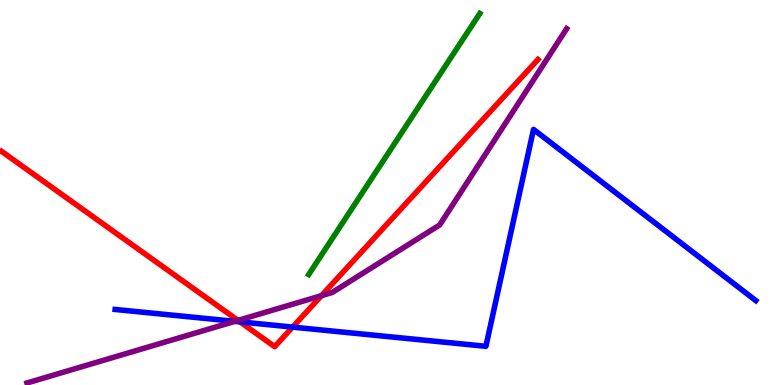[{'lines': ['blue', 'red'], 'intersections': [{'x': 3.1, 'y': 1.64}, {'x': 3.78, 'y': 1.5}]}, {'lines': ['green', 'red'], 'intersections': []}, {'lines': ['purple', 'red'], 'intersections': [{'x': 3.07, 'y': 1.68}, {'x': 4.15, 'y': 2.32}]}, {'lines': ['blue', 'green'], 'intersections': []}, {'lines': ['blue', 'purple'], 'intersections': [{'x': 3.03, 'y': 1.65}]}, {'lines': ['green', 'purple'], 'intersections': []}]